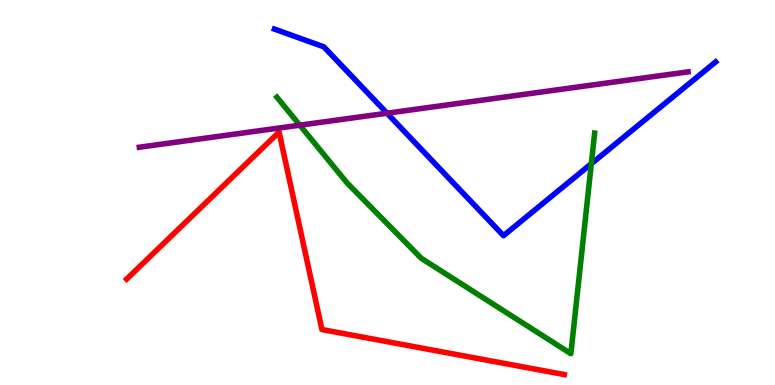[{'lines': ['blue', 'red'], 'intersections': []}, {'lines': ['green', 'red'], 'intersections': []}, {'lines': ['purple', 'red'], 'intersections': []}, {'lines': ['blue', 'green'], 'intersections': [{'x': 7.63, 'y': 5.75}]}, {'lines': ['blue', 'purple'], 'intersections': [{'x': 4.99, 'y': 7.06}]}, {'lines': ['green', 'purple'], 'intersections': [{'x': 3.87, 'y': 6.75}]}]